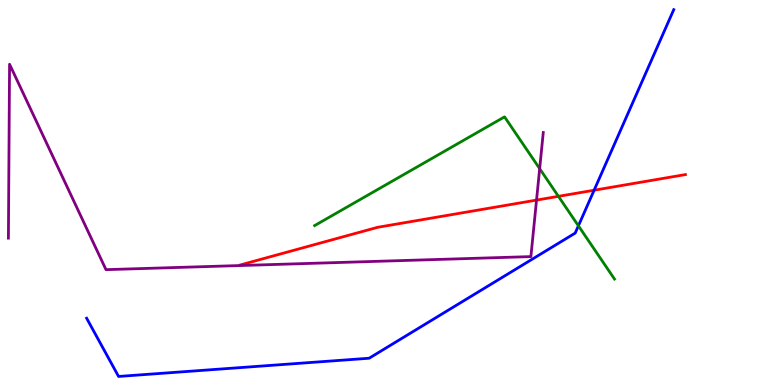[{'lines': ['blue', 'red'], 'intersections': [{'x': 7.67, 'y': 5.06}]}, {'lines': ['green', 'red'], 'intersections': [{'x': 7.21, 'y': 4.9}]}, {'lines': ['purple', 'red'], 'intersections': [{'x': 6.92, 'y': 4.8}]}, {'lines': ['blue', 'green'], 'intersections': [{'x': 7.46, 'y': 4.13}]}, {'lines': ['blue', 'purple'], 'intersections': []}, {'lines': ['green', 'purple'], 'intersections': [{'x': 6.96, 'y': 5.62}]}]